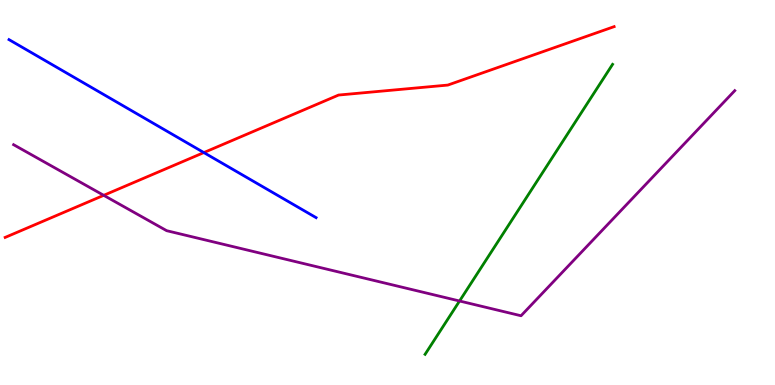[{'lines': ['blue', 'red'], 'intersections': [{'x': 2.63, 'y': 6.04}]}, {'lines': ['green', 'red'], 'intersections': []}, {'lines': ['purple', 'red'], 'intersections': [{'x': 1.34, 'y': 4.93}]}, {'lines': ['blue', 'green'], 'intersections': []}, {'lines': ['blue', 'purple'], 'intersections': []}, {'lines': ['green', 'purple'], 'intersections': [{'x': 5.93, 'y': 2.18}]}]